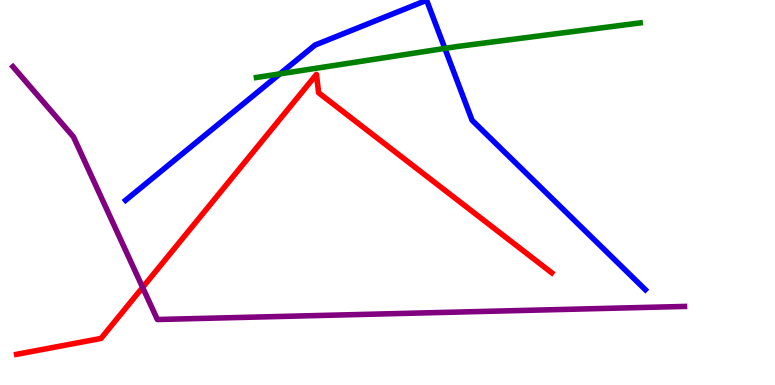[{'lines': ['blue', 'red'], 'intersections': []}, {'lines': ['green', 'red'], 'intersections': []}, {'lines': ['purple', 'red'], 'intersections': [{'x': 1.84, 'y': 2.53}]}, {'lines': ['blue', 'green'], 'intersections': [{'x': 3.61, 'y': 8.08}, {'x': 5.74, 'y': 8.74}]}, {'lines': ['blue', 'purple'], 'intersections': []}, {'lines': ['green', 'purple'], 'intersections': []}]